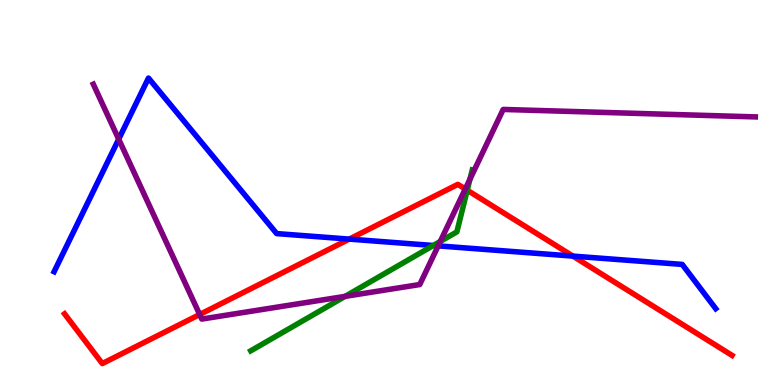[{'lines': ['blue', 'red'], 'intersections': [{'x': 4.51, 'y': 3.79}, {'x': 7.39, 'y': 3.35}]}, {'lines': ['green', 'red'], 'intersections': [{'x': 6.03, 'y': 5.06}]}, {'lines': ['purple', 'red'], 'intersections': [{'x': 2.58, 'y': 1.83}, {'x': 6.0, 'y': 5.09}]}, {'lines': ['blue', 'green'], 'intersections': [{'x': 5.59, 'y': 3.62}]}, {'lines': ['blue', 'purple'], 'intersections': [{'x': 1.53, 'y': 6.39}, {'x': 5.65, 'y': 3.61}]}, {'lines': ['green', 'purple'], 'intersections': [{'x': 4.45, 'y': 2.3}, {'x': 5.68, 'y': 3.73}, {'x': 6.06, 'y': 5.35}]}]